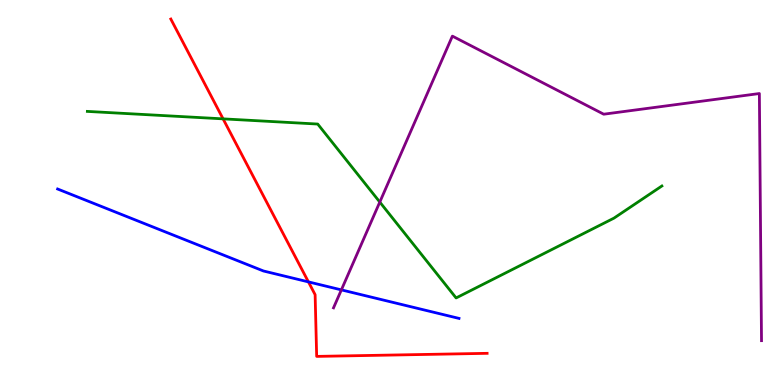[{'lines': ['blue', 'red'], 'intersections': [{'x': 3.98, 'y': 2.68}]}, {'lines': ['green', 'red'], 'intersections': [{'x': 2.88, 'y': 6.91}]}, {'lines': ['purple', 'red'], 'intersections': []}, {'lines': ['blue', 'green'], 'intersections': []}, {'lines': ['blue', 'purple'], 'intersections': [{'x': 4.4, 'y': 2.47}]}, {'lines': ['green', 'purple'], 'intersections': [{'x': 4.9, 'y': 4.75}]}]